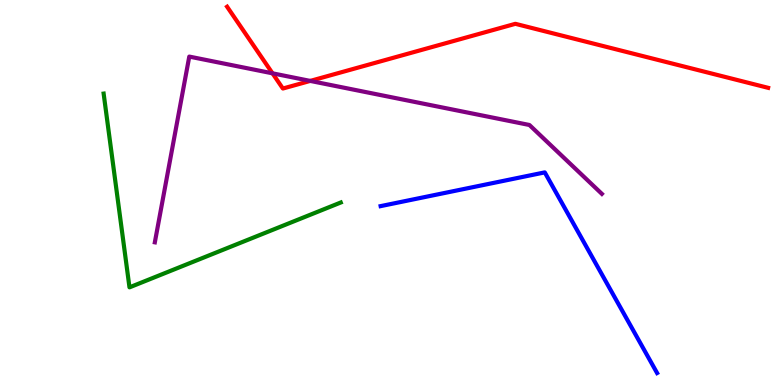[{'lines': ['blue', 'red'], 'intersections': []}, {'lines': ['green', 'red'], 'intersections': []}, {'lines': ['purple', 'red'], 'intersections': [{'x': 3.52, 'y': 8.1}, {'x': 4.0, 'y': 7.9}]}, {'lines': ['blue', 'green'], 'intersections': []}, {'lines': ['blue', 'purple'], 'intersections': []}, {'lines': ['green', 'purple'], 'intersections': []}]